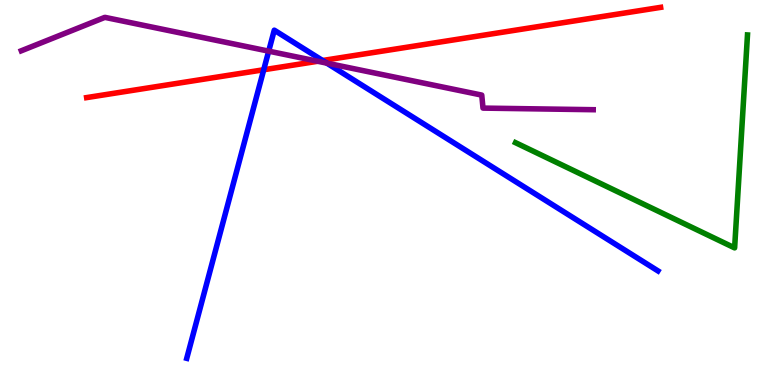[{'lines': ['blue', 'red'], 'intersections': [{'x': 3.4, 'y': 8.19}, {'x': 4.16, 'y': 8.43}]}, {'lines': ['green', 'red'], 'intersections': []}, {'lines': ['purple', 'red'], 'intersections': [{'x': 4.1, 'y': 8.41}]}, {'lines': ['blue', 'green'], 'intersections': []}, {'lines': ['blue', 'purple'], 'intersections': [{'x': 3.47, 'y': 8.67}, {'x': 4.22, 'y': 8.36}]}, {'lines': ['green', 'purple'], 'intersections': []}]